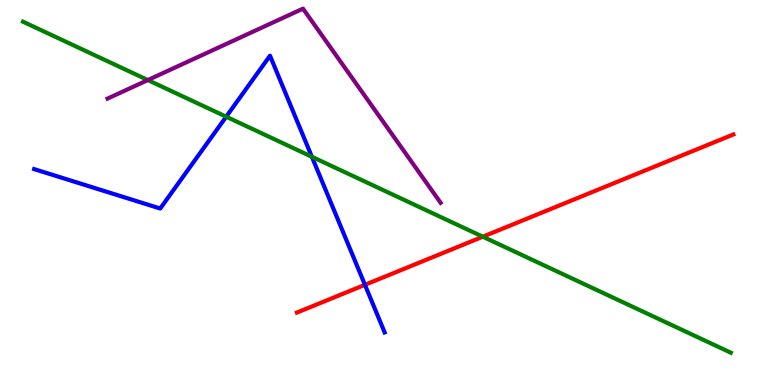[{'lines': ['blue', 'red'], 'intersections': [{'x': 4.71, 'y': 2.6}]}, {'lines': ['green', 'red'], 'intersections': [{'x': 6.23, 'y': 3.85}]}, {'lines': ['purple', 'red'], 'intersections': []}, {'lines': ['blue', 'green'], 'intersections': [{'x': 2.92, 'y': 6.97}, {'x': 4.02, 'y': 5.93}]}, {'lines': ['blue', 'purple'], 'intersections': []}, {'lines': ['green', 'purple'], 'intersections': [{'x': 1.91, 'y': 7.92}]}]